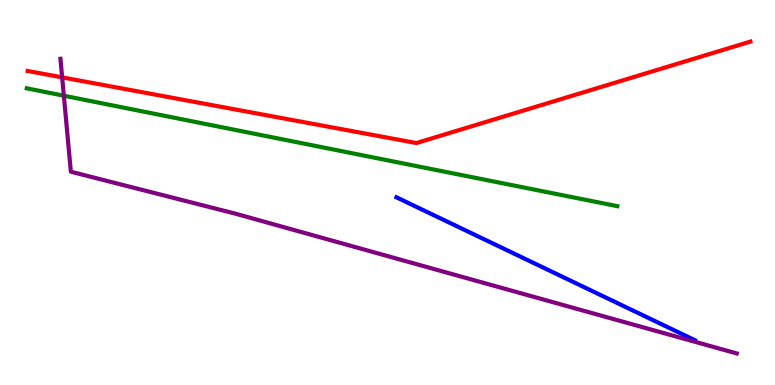[{'lines': ['blue', 'red'], 'intersections': []}, {'lines': ['green', 'red'], 'intersections': []}, {'lines': ['purple', 'red'], 'intersections': [{'x': 0.802, 'y': 7.99}]}, {'lines': ['blue', 'green'], 'intersections': []}, {'lines': ['blue', 'purple'], 'intersections': []}, {'lines': ['green', 'purple'], 'intersections': [{'x': 0.824, 'y': 7.51}]}]